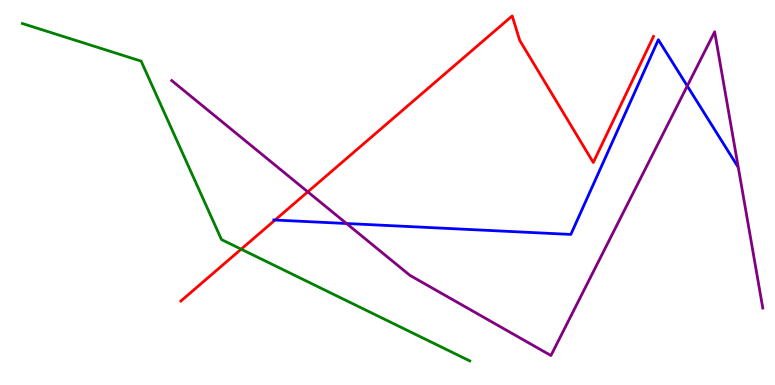[{'lines': ['blue', 'red'], 'intersections': [{'x': 3.55, 'y': 4.29}]}, {'lines': ['green', 'red'], 'intersections': [{'x': 3.11, 'y': 3.53}]}, {'lines': ['purple', 'red'], 'intersections': [{'x': 3.97, 'y': 5.02}]}, {'lines': ['blue', 'green'], 'intersections': []}, {'lines': ['blue', 'purple'], 'intersections': [{'x': 4.47, 'y': 4.19}, {'x': 8.87, 'y': 7.77}]}, {'lines': ['green', 'purple'], 'intersections': []}]